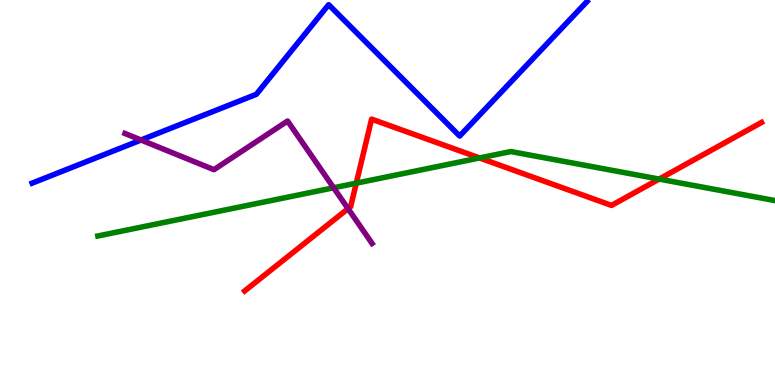[{'lines': ['blue', 'red'], 'intersections': []}, {'lines': ['green', 'red'], 'intersections': [{'x': 4.6, 'y': 5.24}, {'x': 6.19, 'y': 5.9}, {'x': 8.5, 'y': 5.35}]}, {'lines': ['purple', 'red'], 'intersections': [{'x': 4.49, 'y': 4.58}]}, {'lines': ['blue', 'green'], 'intersections': []}, {'lines': ['blue', 'purple'], 'intersections': [{'x': 1.82, 'y': 6.36}]}, {'lines': ['green', 'purple'], 'intersections': [{'x': 4.31, 'y': 5.12}]}]